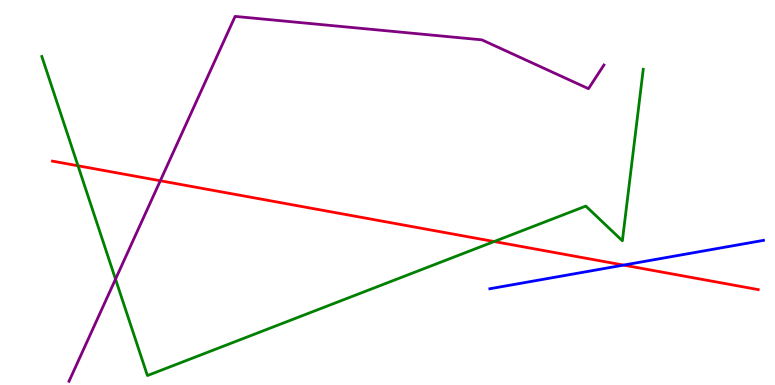[{'lines': ['blue', 'red'], 'intersections': [{'x': 8.05, 'y': 3.11}]}, {'lines': ['green', 'red'], 'intersections': [{'x': 1.01, 'y': 5.69}, {'x': 6.38, 'y': 3.73}]}, {'lines': ['purple', 'red'], 'intersections': [{'x': 2.07, 'y': 5.31}]}, {'lines': ['blue', 'green'], 'intersections': []}, {'lines': ['blue', 'purple'], 'intersections': []}, {'lines': ['green', 'purple'], 'intersections': [{'x': 1.49, 'y': 2.75}]}]